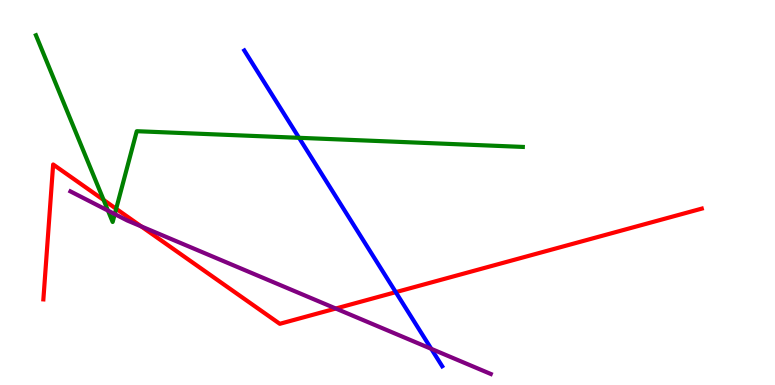[{'lines': ['blue', 'red'], 'intersections': [{'x': 5.11, 'y': 2.41}]}, {'lines': ['green', 'red'], 'intersections': [{'x': 1.34, 'y': 4.81}, {'x': 1.5, 'y': 4.58}]}, {'lines': ['purple', 'red'], 'intersections': [{'x': 1.82, 'y': 4.12}, {'x': 4.33, 'y': 1.99}]}, {'lines': ['blue', 'green'], 'intersections': [{'x': 3.86, 'y': 6.42}]}, {'lines': ['blue', 'purple'], 'intersections': [{'x': 5.57, 'y': 0.939}]}, {'lines': ['green', 'purple'], 'intersections': [{'x': 1.39, 'y': 4.53}, {'x': 1.48, 'y': 4.44}]}]